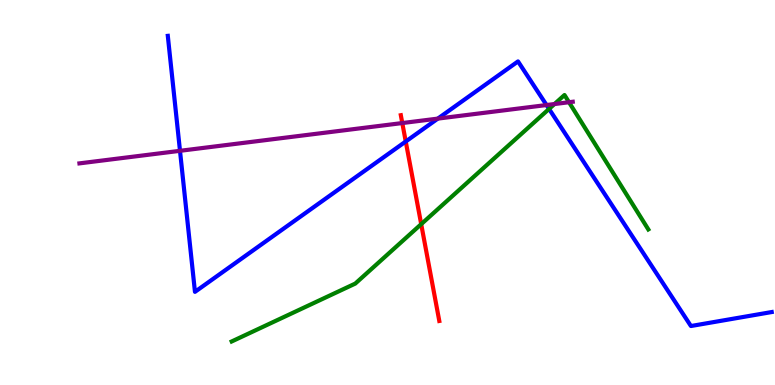[{'lines': ['blue', 'red'], 'intersections': [{'x': 5.24, 'y': 6.32}]}, {'lines': ['green', 'red'], 'intersections': [{'x': 5.43, 'y': 4.18}]}, {'lines': ['purple', 'red'], 'intersections': [{'x': 5.19, 'y': 6.8}]}, {'lines': ['blue', 'green'], 'intersections': [{'x': 7.08, 'y': 7.17}]}, {'lines': ['blue', 'purple'], 'intersections': [{'x': 2.32, 'y': 6.08}, {'x': 5.65, 'y': 6.92}, {'x': 7.05, 'y': 7.27}]}, {'lines': ['green', 'purple'], 'intersections': [{'x': 7.15, 'y': 7.3}, {'x': 7.34, 'y': 7.34}]}]